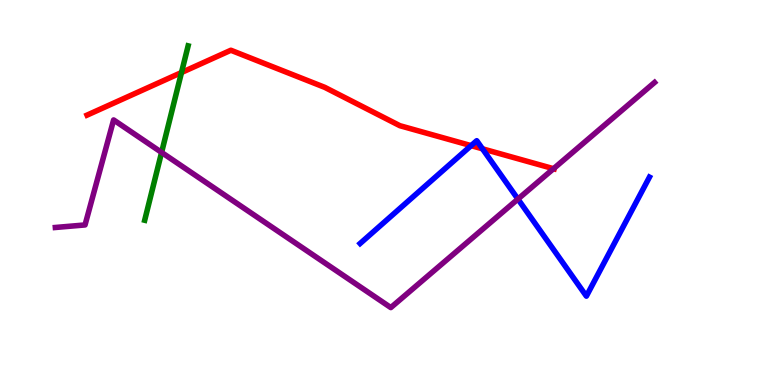[{'lines': ['blue', 'red'], 'intersections': [{'x': 6.08, 'y': 6.22}, {'x': 6.23, 'y': 6.13}]}, {'lines': ['green', 'red'], 'intersections': [{'x': 2.34, 'y': 8.12}]}, {'lines': ['purple', 'red'], 'intersections': [{'x': 7.14, 'y': 5.62}]}, {'lines': ['blue', 'green'], 'intersections': []}, {'lines': ['blue', 'purple'], 'intersections': [{'x': 6.68, 'y': 4.83}]}, {'lines': ['green', 'purple'], 'intersections': [{'x': 2.09, 'y': 6.04}]}]